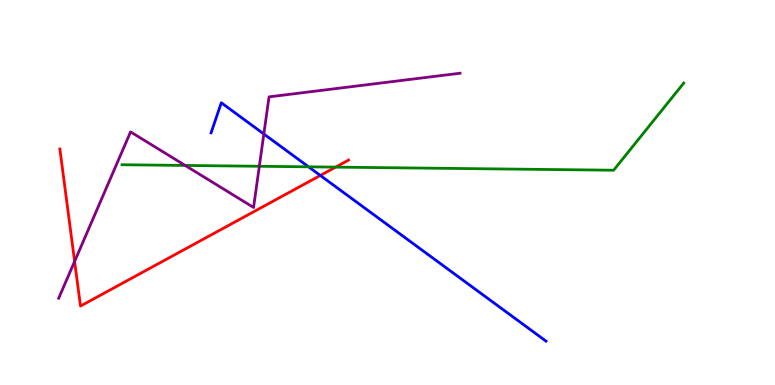[{'lines': ['blue', 'red'], 'intersections': [{'x': 4.13, 'y': 5.44}]}, {'lines': ['green', 'red'], 'intersections': [{'x': 4.33, 'y': 5.66}]}, {'lines': ['purple', 'red'], 'intersections': [{'x': 0.963, 'y': 3.21}]}, {'lines': ['blue', 'green'], 'intersections': [{'x': 3.98, 'y': 5.67}]}, {'lines': ['blue', 'purple'], 'intersections': [{'x': 3.4, 'y': 6.52}]}, {'lines': ['green', 'purple'], 'intersections': [{'x': 2.39, 'y': 5.7}, {'x': 3.35, 'y': 5.68}]}]